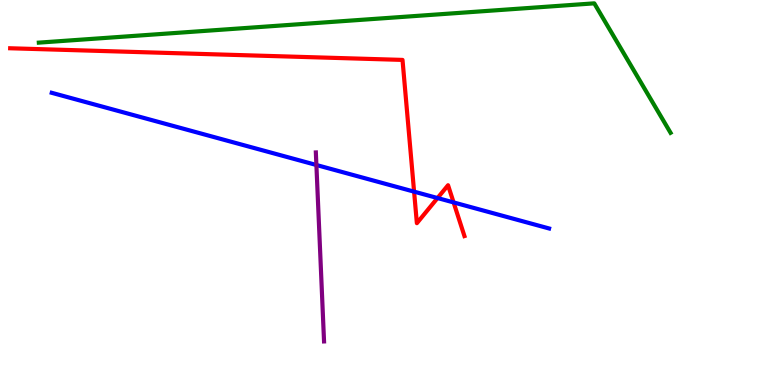[{'lines': ['blue', 'red'], 'intersections': [{'x': 5.34, 'y': 5.02}, {'x': 5.65, 'y': 4.86}, {'x': 5.85, 'y': 4.74}]}, {'lines': ['green', 'red'], 'intersections': []}, {'lines': ['purple', 'red'], 'intersections': []}, {'lines': ['blue', 'green'], 'intersections': []}, {'lines': ['blue', 'purple'], 'intersections': [{'x': 4.08, 'y': 5.71}]}, {'lines': ['green', 'purple'], 'intersections': []}]